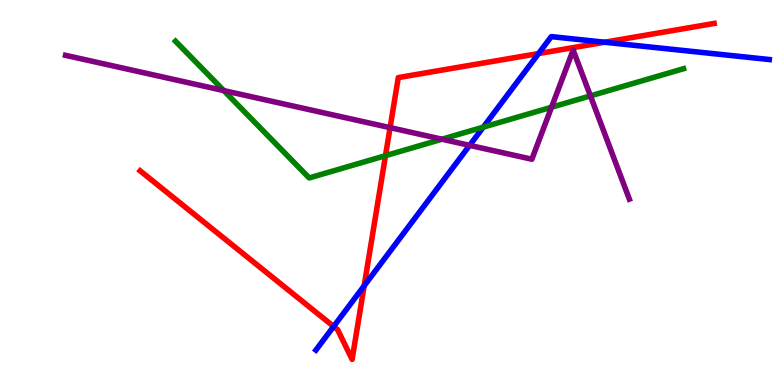[{'lines': ['blue', 'red'], 'intersections': [{'x': 4.3, 'y': 1.52}, {'x': 4.7, 'y': 2.58}, {'x': 6.95, 'y': 8.61}, {'x': 7.8, 'y': 8.9}]}, {'lines': ['green', 'red'], 'intersections': [{'x': 4.97, 'y': 5.96}]}, {'lines': ['purple', 'red'], 'intersections': [{'x': 5.03, 'y': 6.68}]}, {'lines': ['blue', 'green'], 'intersections': [{'x': 6.24, 'y': 6.7}]}, {'lines': ['blue', 'purple'], 'intersections': [{'x': 6.06, 'y': 6.22}]}, {'lines': ['green', 'purple'], 'intersections': [{'x': 2.89, 'y': 7.65}, {'x': 5.7, 'y': 6.38}, {'x': 7.12, 'y': 7.21}, {'x': 7.62, 'y': 7.51}]}]